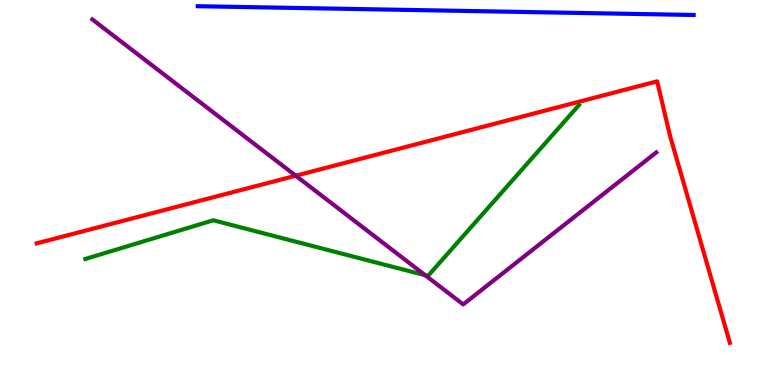[{'lines': ['blue', 'red'], 'intersections': []}, {'lines': ['green', 'red'], 'intersections': []}, {'lines': ['purple', 'red'], 'intersections': [{'x': 3.82, 'y': 5.44}]}, {'lines': ['blue', 'green'], 'intersections': []}, {'lines': ['blue', 'purple'], 'intersections': []}, {'lines': ['green', 'purple'], 'intersections': [{'x': 5.49, 'y': 2.85}]}]